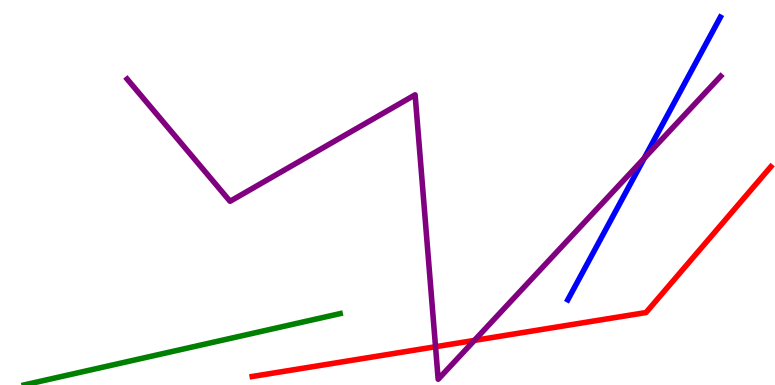[{'lines': ['blue', 'red'], 'intersections': []}, {'lines': ['green', 'red'], 'intersections': []}, {'lines': ['purple', 'red'], 'intersections': [{'x': 5.62, 'y': 0.994}, {'x': 6.12, 'y': 1.16}]}, {'lines': ['blue', 'green'], 'intersections': []}, {'lines': ['blue', 'purple'], 'intersections': [{'x': 8.31, 'y': 5.89}]}, {'lines': ['green', 'purple'], 'intersections': []}]